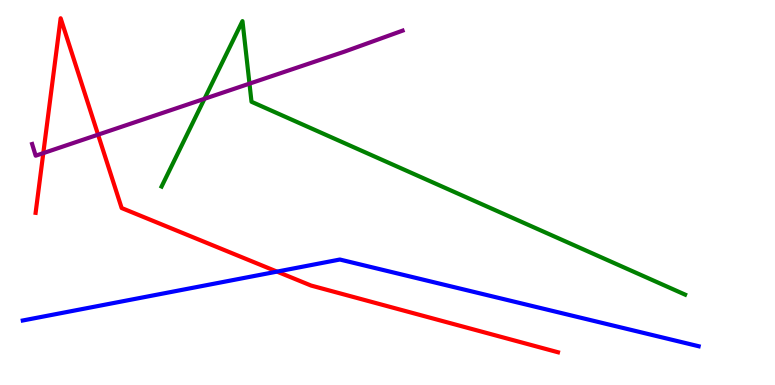[{'lines': ['blue', 'red'], 'intersections': [{'x': 3.57, 'y': 2.95}]}, {'lines': ['green', 'red'], 'intersections': []}, {'lines': ['purple', 'red'], 'intersections': [{'x': 0.559, 'y': 6.02}, {'x': 1.27, 'y': 6.5}]}, {'lines': ['blue', 'green'], 'intersections': []}, {'lines': ['blue', 'purple'], 'intersections': []}, {'lines': ['green', 'purple'], 'intersections': [{'x': 2.64, 'y': 7.43}, {'x': 3.22, 'y': 7.83}]}]